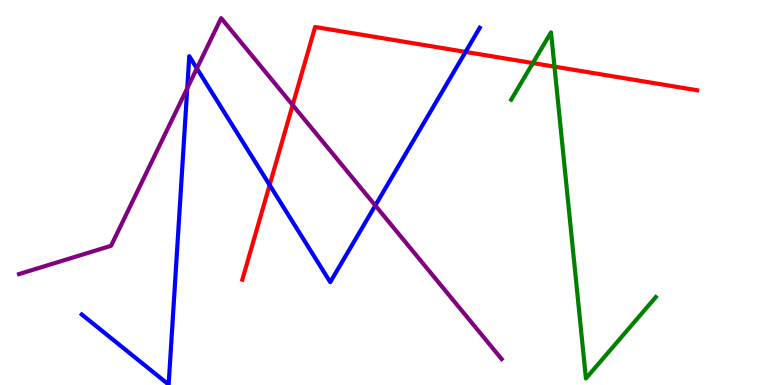[{'lines': ['blue', 'red'], 'intersections': [{'x': 3.48, 'y': 5.2}, {'x': 6.01, 'y': 8.65}]}, {'lines': ['green', 'red'], 'intersections': [{'x': 6.88, 'y': 8.36}, {'x': 7.15, 'y': 8.27}]}, {'lines': ['purple', 'red'], 'intersections': [{'x': 3.78, 'y': 7.27}]}, {'lines': ['blue', 'green'], 'intersections': []}, {'lines': ['blue', 'purple'], 'intersections': [{'x': 2.42, 'y': 7.71}, {'x': 2.54, 'y': 8.22}, {'x': 4.84, 'y': 4.66}]}, {'lines': ['green', 'purple'], 'intersections': []}]